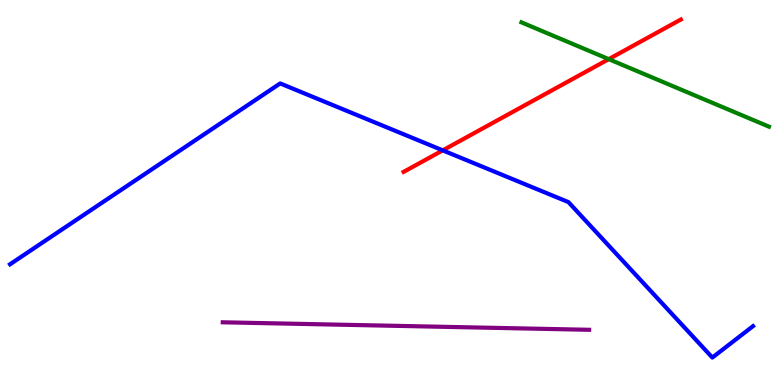[{'lines': ['blue', 'red'], 'intersections': [{'x': 5.71, 'y': 6.09}]}, {'lines': ['green', 'red'], 'intersections': [{'x': 7.85, 'y': 8.46}]}, {'lines': ['purple', 'red'], 'intersections': []}, {'lines': ['blue', 'green'], 'intersections': []}, {'lines': ['blue', 'purple'], 'intersections': []}, {'lines': ['green', 'purple'], 'intersections': []}]